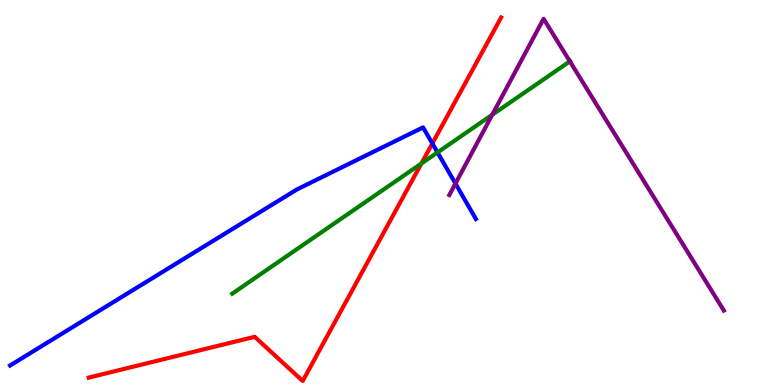[{'lines': ['blue', 'red'], 'intersections': [{'x': 5.58, 'y': 6.27}]}, {'lines': ['green', 'red'], 'intersections': [{'x': 5.44, 'y': 5.75}]}, {'lines': ['purple', 'red'], 'intersections': []}, {'lines': ['blue', 'green'], 'intersections': [{'x': 5.65, 'y': 6.04}]}, {'lines': ['blue', 'purple'], 'intersections': [{'x': 5.88, 'y': 5.23}]}, {'lines': ['green', 'purple'], 'intersections': [{'x': 6.35, 'y': 7.02}, {'x': 7.35, 'y': 8.41}]}]